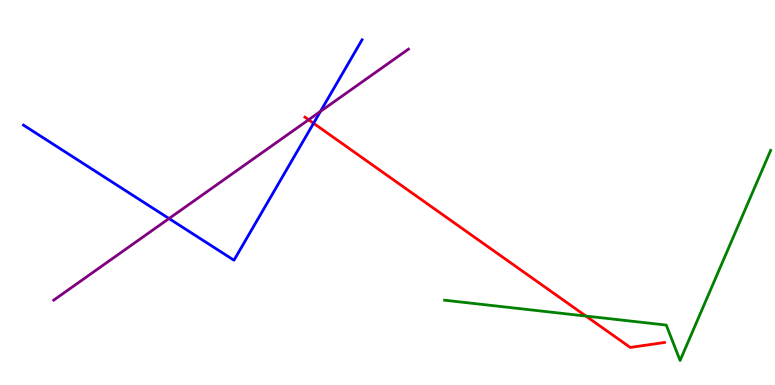[{'lines': ['blue', 'red'], 'intersections': [{'x': 4.05, 'y': 6.8}]}, {'lines': ['green', 'red'], 'intersections': [{'x': 7.56, 'y': 1.79}]}, {'lines': ['purple', 'red'], 'intersections': [{'x': 3.98, 'y': 6.89}]}, {'lines': ['blue', 'green'], 'intersections': []}, {'lines': ['blue', 'purple'], 'intersections': [{'x': 2.18, 'y': 4.32}, {'x': 4.14, 'y': 7.11}]}, {'lines': ['green', 'purple'], 'intersections': []}]